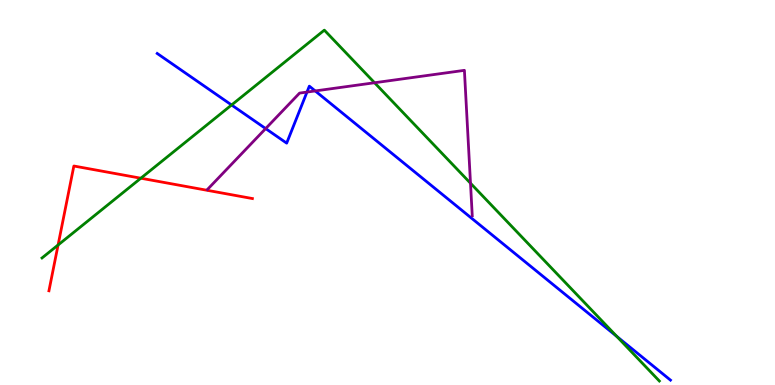[{'lines': ['blue', 'red'], 'intersections': []}, {'lines': ['green', 'red'], 'intersections': [{'x': 0.75, 'y': 3.64}, {'x': 1.82, 'y': 5.37}]}, {'lines': ['purple', 'red'], 'intersections': []}, {'lines': ['blue', 'green'], 'intersections': [{'x': 2.99, 'y': 7.27}, {'x': 7.96, 'y': 1.26}]}, {'lines': ['blue', 'purple'], 'intersections': [{'x': 3.43, 'y': 6.66}, {'x': 3.96, 'y': 7.61}, {'x': 4.07, 'y': 7.64}]}, {'lines': ['green', 'purple'], 'intersections': [{'x': 4.83, 'y': 7.85}, {'x': 6.07, 'y': 5.24}]}]